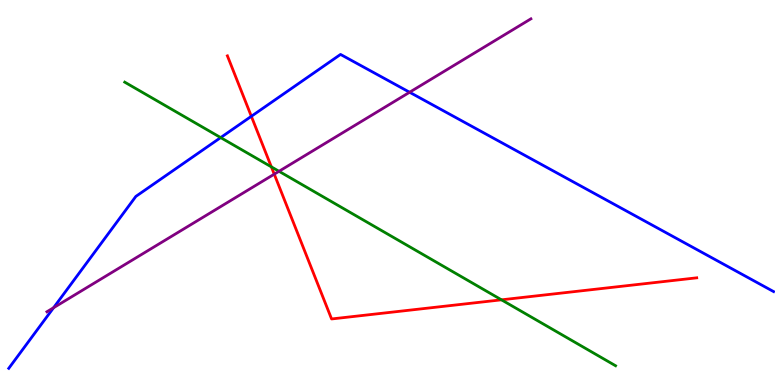[{'lines': ['blue', 'red'], 'intersections': [{'x': 3.24, 'y': 6.98}]}, {'lines': ['green', 'red'], 'intersections': [{'x': 3.5, 'y': 5.67}, {'x': 6.47, 'y': 2.21}]}, {'lines': ['purple', 'red'], 'intersections': [{'x': 3.54, 'y': 5.48}]}, {'lines': ['blue', 'green'], 'intersections': [{'x': 2.85, 'y': 6.43}]}, {'lines': ['blue', 'purple'], 'intersections': [{'x': 0.691, 'y': 2.01}, {'x': 5.29, 'y': 7.6}]}, {'lines': ['green', 'purple'], 'intersections': [{'x': 3.6, 'y': 5.55}]}]